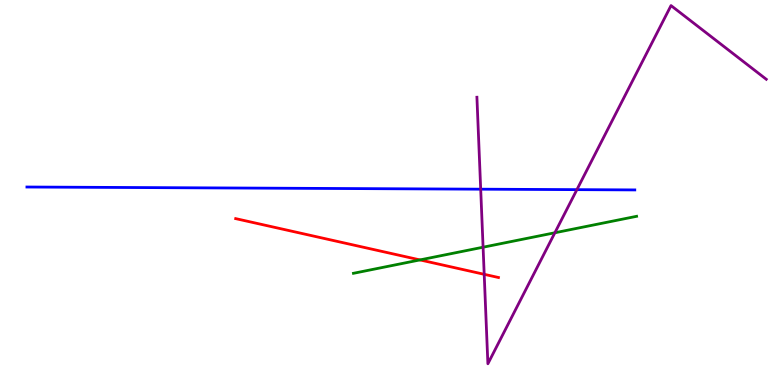[{'lines': ['blue', 'red'], 'intersections': []}, {'lines': ['green', 'red'], 'intersections': [{'x': 5.42, 'y': 3.25}]}, {'lines': ['purple', 'red'], 'intersections': [{'x': 6.25, 'y': 2.87}]}, {'lines': ['blue', 'green'], 'intersections': []}, {'lines': ['blue', 'purple'], 'intersections': [{'x': 6.2, 'y': 5.09}, {'x': 7.44, 'y': 5.07}]}, {'lines': ['green', 'purple'], 'intersections': [{'x': 6.23, 'y': 3.58}, {'x': 7.16, 'y': 3.95}]}]